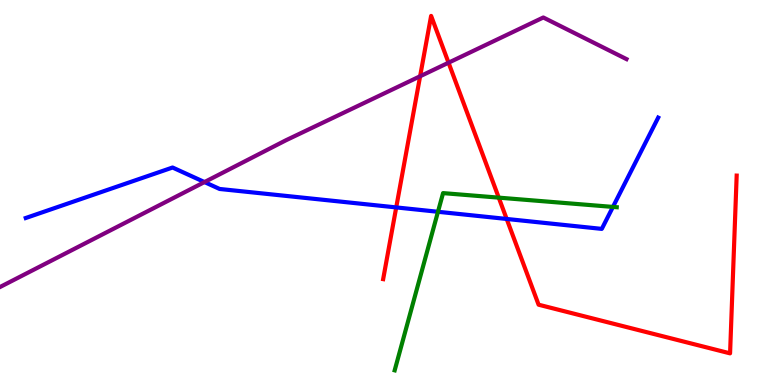[{'lines': ['blue', 'red'], 'intersections': [{'x': 5.11, 'y': 4.61}, {'x': 6.54, 'y': 4.31}]}, {'lines': ['green', 'red'], 'intersections': [{'x': 6.44, 'y': 4.87}]}, {'lines': ['purple', 'red'], 'intersections': [{'x': 5.42, 'y': 8.02}, {'x': 5.79, 'y': 8.37}]}, {'lines': ['blue', 'green'], 'intersections': [{'x': 5.65, 'y': 4.5}, {'x': 7.91, 'y': 4.63}]}, {'lines': ['blue', 'purple'], 'intersections': [{'x': 2.64, 'y': 5.27}]}, {'lines': ['green', 'purple'], 'intersections': []}]